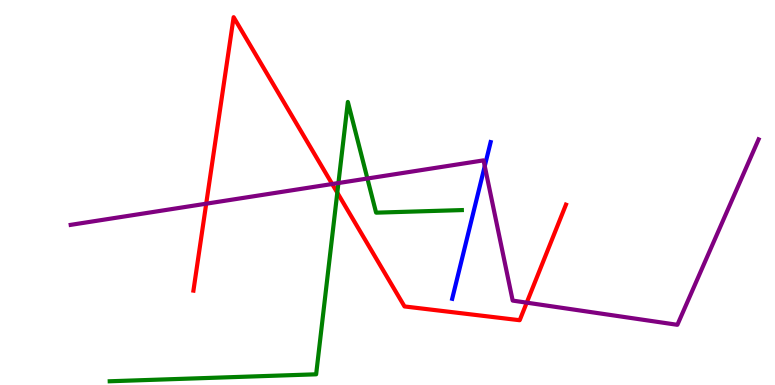[{'lines': ['blue', 'red'], 'intersections': []}, {'lines': ['green', 'red'], 'intersections': [{'x': 4.35, 'y': 5.0}]}, {'lines': ['purple', 'red'], 'intersections': [{'x': 2.66, 'y': 4.71}, {'x': 4.29, 'y': 5.22}, {'x': 6.8, 'y': 2.14}]}, {'lines': ['blue', 'green'], 'intersections': []}, {'lines': ['blue', 'purple'], 'intersections': [{'x': 6.25, 'y': 5.69}]}, {'lines': ['green', 'purple'], 'intersections': [{'x': 4.37, 'y': 5.25}, {'x': 4.74, 'y': 5.36}]}]